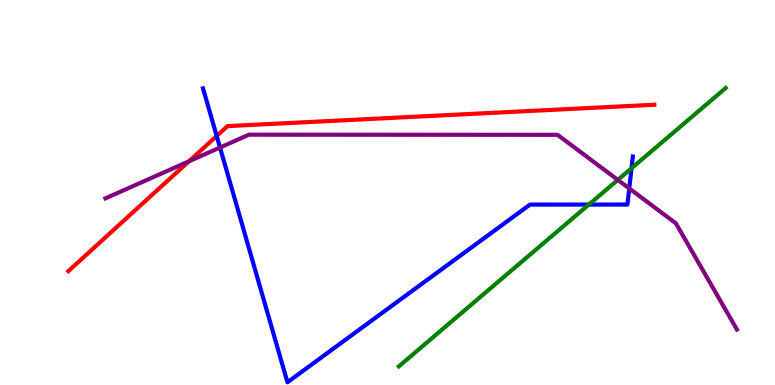[{'lines': ['blue', 'red'], 'intersections': [{'x': 2.8, 'y': 6.47}]}, {'lines': ['green', 'red'], 'intersections': []}, {'lines': ['purple', 'red'], 'intersections': [{'x': 2.44, 'y': 5.81}]}, {'lines': ['blue', 'green'], 'intersections': [{'x': 7.6, 'y': 4.69}, {'x': 8.15, 'y': 5.63}]}, {'lines': ['blue', 'purple'], 'intersections': [{'x': 2.84, 'y': 6.17}, {'x': 8.12, 'y': 5.11}]}, {'lines': ['green', 'purple'], 'intersections': [{'x': 7.97, 'y': 5.33}]}]